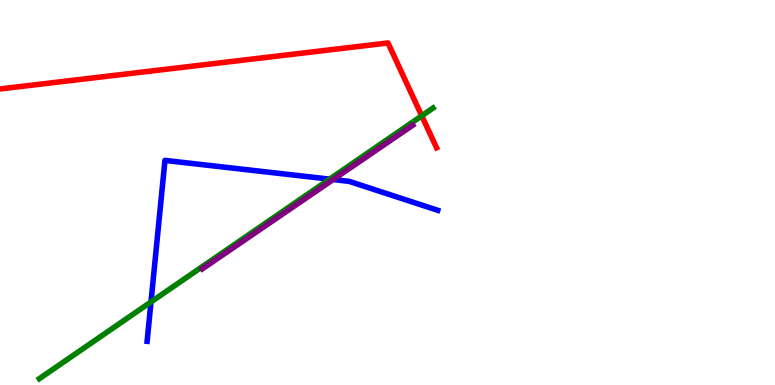[{'lines': ['blue', 'red'], 'intersections': []}, {'lines': ['green', 'red'], 'intersections': [{'x': 5.44, 'y': 6.99}]}, {'lines': ['purple', 'red'], 'intersections': []}, {'lines': ['blue', 'green'], 'intersections': [{'x': 1.95, 'y': 2.16}, {'x': 4.25, 'y': 5.35}]}, {'lines': ['blue', 'purple'], 'intersections': [{'x': 4.3, 'y': 5.34}]}, {'lines': ['green', 'purple'], 'intersections': []}]